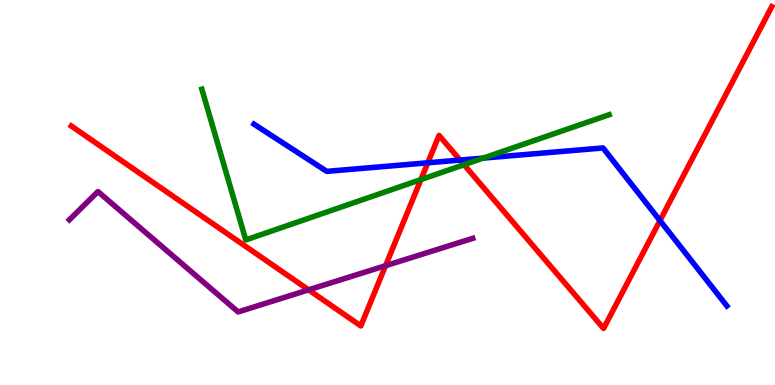[{'lines': ['blue', 'red'], 'intersections': [{'x': 5.52, 'y': 5.77}, {'x': 5.94, 'y': 5.84}, {'x': 8.52, 'y': 4.27}]}, {'lines': ['green', 'red'], 'intersections': [{'x': 5.43, 'y': 5.34}, {'x': 5.99, 'y': 5.72}]}, {'lines': ['purple', 'red'], 'intersections': [{'x': 3.98, 'y': 2.47}, {'x': 4.97, 'y': 3.1}]}, {'lines': ['blue', 'green'], 'intersections': [{'x': 6.24, 'y': 5.89}]}, {'lines': ['blue', 'purple'], 'intersections': []}, {'lines': ['green', 'purple'], 'intersections': []}]